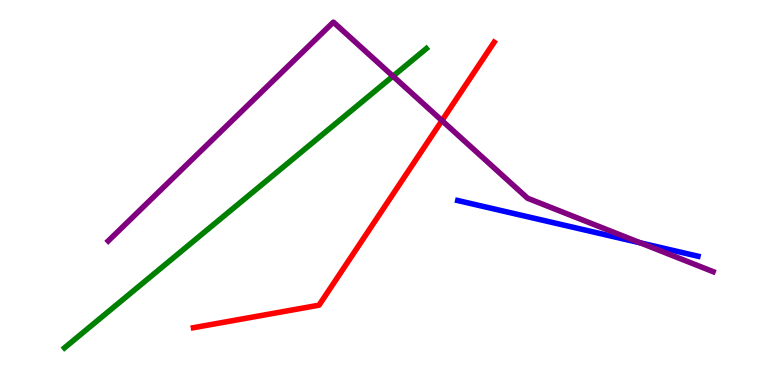[{'lines': ['blue', 'red'], 'intersections': []}, {'lines': ['green', 'red'], 'intersections': []}, {'lines': ['purple', 'red'], 'intersections': [{'x': 5.7, 'y': 6.87}]}, {'lines': ['blue', 'green'], 'intersections': []}, {'lines': ['blue', 'purple'], 'intersections': [{'x': 8.26, 'y': 3.69}]}, {'lines': ['green', 'purple'], 'intersections': [{'x': 5.07, 'y': 8.02}]}]